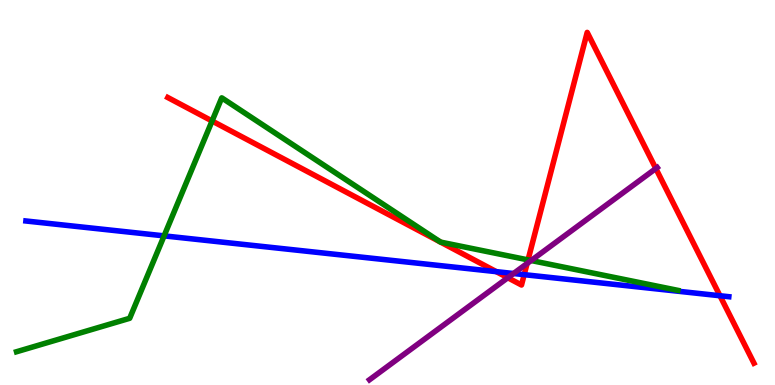[{'lines': ['blue', 'red'], 'intersections': [{'x': 6.4, 'y': 2.94}, {'x': 6.76, 'y': 2.87}, {'x': 9.29, 'y': 2.32}]}, {'lines': ['green', 'red'], 'intersections': [{'x': 2.74, 'y': 6.86}, {'x': 5.68, 'y': 3.71}, {'x': 5.68, 'y': 3.71}, {'x': 6.81, 'y': 3.25}]}, {'lines': ['purple', 'red'], 'intersections': [{'x': 6.55, 'y': 2.79}, {'x': 6.8, 'y': 3.16}, {'x': 8.46, 'y': 5.62}]}, {'lines': ['blue', 'green'], 'intersections': [{'x': 2.12, 'y': 3.87}]}, {'lines': ['blue', 'purple'], 'intersections': [{'x': 6.63, 'y': 2.9}]}, {'lines': ['green', 'purple'], 'intersections': [{'x': 6.85, 'y': 3.23}]}]